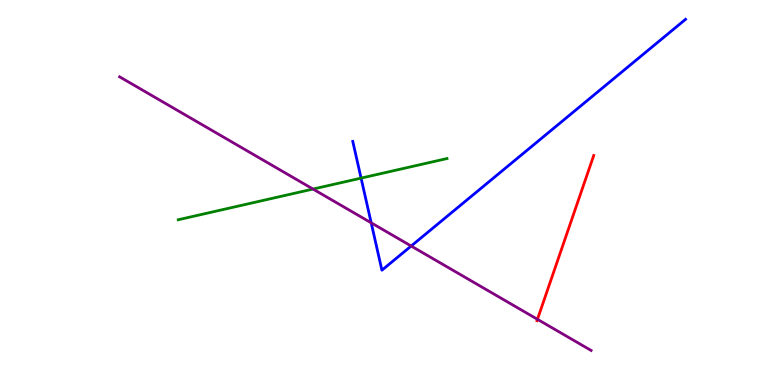[{'lines': ['blue', 'red'], 'intersections': []}, {'lines': ['green', 'red'], 'intersections': []}, {'lines': ['purple', 'red'], 'intersections': [{'x': 6.93, 'y': 1.71}]}, {'lines': ['blue', 'green'], 'intersections': [{'x': 4.66, 'y': 5.37}]}, {'lines': ['blue', 'purple'], 'intersections': [{'x': 4.79, 'y': 4.21}, {'x': 5.31, 'y': 3.61}]}, {'lines': ['green', 'purple'], 'intersections': [{'x': 4.04, 'y': 5.09}]}]